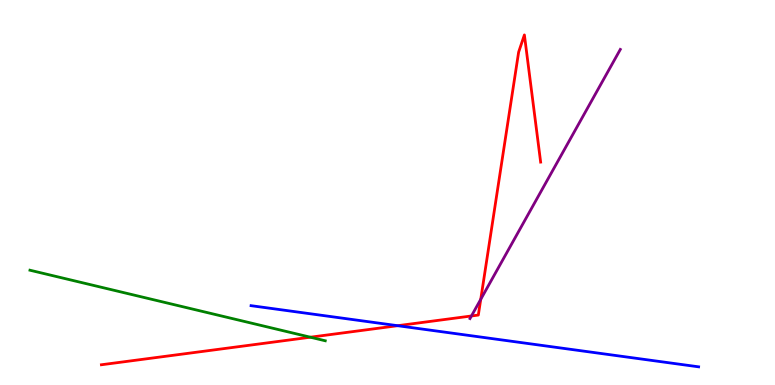[{'lines': ['blue', 'red'], 'intersections': [{'x': 5.13, 'y': 1.54}]}, {'lines': ['green', 'red'], 'intersections': [{'x': 4.0, 'y': 1.24}]}, {'lines': ['purple', 'red'], 'intersections': [{'x': 6.08, 'y': 1.79}, {'x': 6.2, 'y': 2.23}]}, {'lines': ['blue', 'green'], 'intersections': []}, {'lines': ['blue', 'purple'], 'intersections': []}, {'lines': ['green', 'purple'], 'intersections': []}]